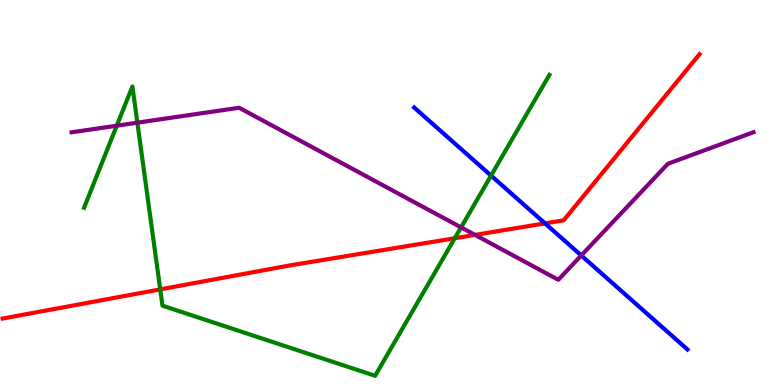[{'lines': ['blue', 'red'], 'intersections': [{'x': 7.03, 'y': 4.2}]}, {'lines': ['green', 'red'], 'intersections': [{'x': 2.07, 'y': 2.48}, {'x': 5.87, 'y': 3.81}]}, {'lines': ['purple', 'red'], 'intersections': [{'x': 6.13, 'y': 3.9}]}, {'lines': ['blue', 'green'], 'intersections': [{'x': 6.34, 'y': 5.44}]}, {'lines': ['blue', 'purple'], 'intersections': [{'x': 7.5, 'y': 3.36}]}, {'lines': ['green', 'purple'], 'intersections': [{'x': 1.51, 'y': 6.74}, {'x': 1.77, 'y': 6.81}, {'x': 5.95, 'y': 4.09}]}]